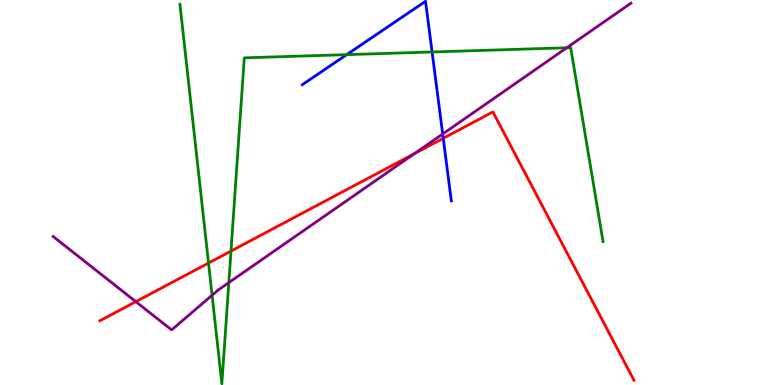[{'lines': ['blue', 'red'], 'intersections': [{'x': 5.72, 'y': 6.41}]}, {'lines': ['green', 'red'], 'intersections': [{'x': 2.69, 'y': 3.17}, {'x': 2.98, 'y': 3.48}]}, {'lines': ['purple', 'red'], 'intersections': [{'x': 1.75, 'y': 2.16}, {'x': 5.35, 'y': 6.01}]}, {'lines': ['blue', 'green'], 'intersections': [{'x': 4.47, 'y': 8.58}, {'x': 5.58, 'y': 8.65}]}, {'lines': ['blue', 'purple'], 'intersections': [{'x': 5.71, 'y': 6.52}]}, {'lines': ['green', 'purple'], 'intersections': [{'x': 2.74, 'y': 2.33}, {'x': 2.95, 'y': 2.66}, {'x': 7.31, 'y': 8.76}]}]